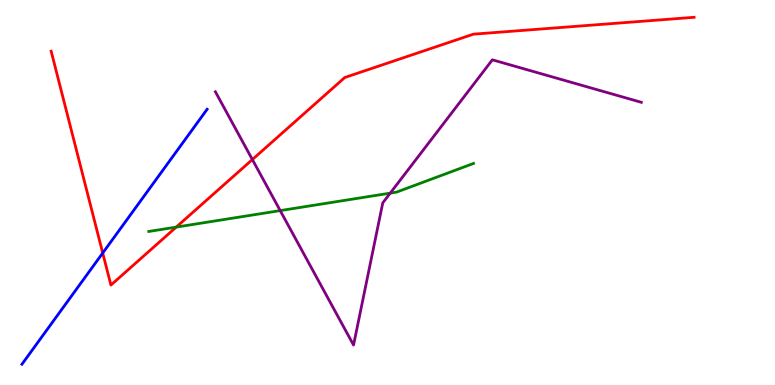[{'lines': ['blue', 'red'], 'intersections': [{'x': 1.33, 'y': 3.43}]}, {'lines': ['green', 'red'], 'intersections': [{'x': 2.27, 'y': 4.1}]}, {'lines': ['purple', 'red'], 'intersections': [{'x': 3.26, 'y': 5.86}]}, {'lines': ['blue', 'green'], 'intersections': []}, {'lines': ['blue', 'purple'], 'intersections': []}, {'lines': ['green', 'purple'], 'intersections': [{'x': 3.62, 'y': 4.53}, {'x': 5.04, 'y': 4.98}]}]